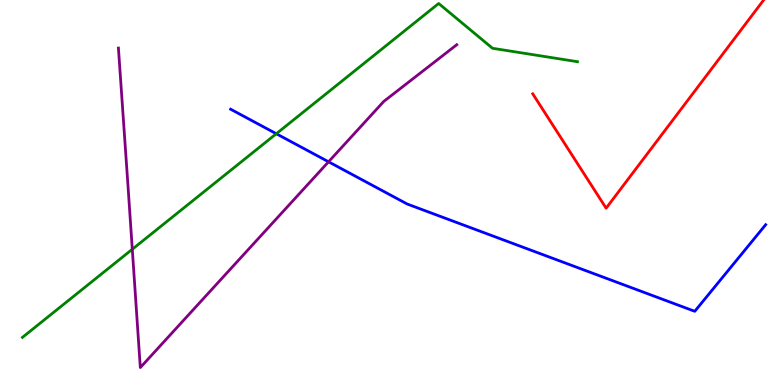[{'lines': ['blue', 'red'], 'intersections': []}, {'lines': ['green', 'red'], 'intersections': []}, {'lines': ['purple', 'red'], 'intersections': []}, {'lines': ['blue', 'green'], 'intersections': [{'x': 3.57, 'y': 6.53}]}, {'lines': ['blue', 'purple'], 'intersections': [{'x': 4.24, 'y': 5.8}]}, {'lines': ['green', 'purple'], 'intersections': [{'x': 1.71, 'y': 3.53}]}]